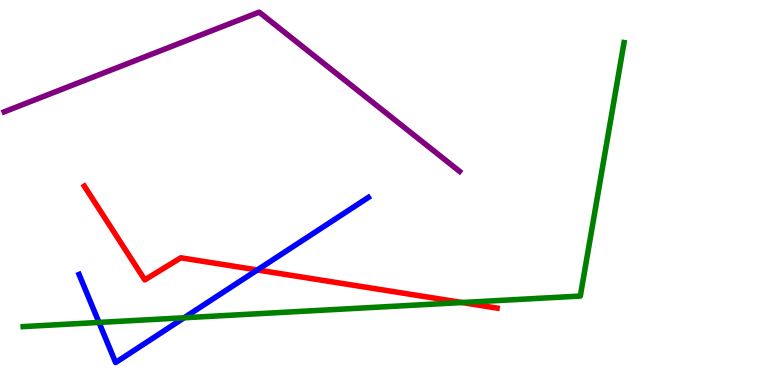[{'lines': ['blue', 'red'], 'intersections': [{'x': 3.32, 'y': 2.99}]}, {'lines': ['green', 'red'], 'intersections': [{'x': 5.96, 'y': 2.14}]}, {'lines': ['purple', 'red'], 'intersections': []}, {'lines': ['blue', 'green'], 'intersections': [{'x': 1.28, 'y': 1.62}, {'x': 2.38, 'y': 1.75}]}, {'lines': ['blue', 'purple'], 'intersections': []}, {'lines': ['green', 'purple'], 'intersections': []}]